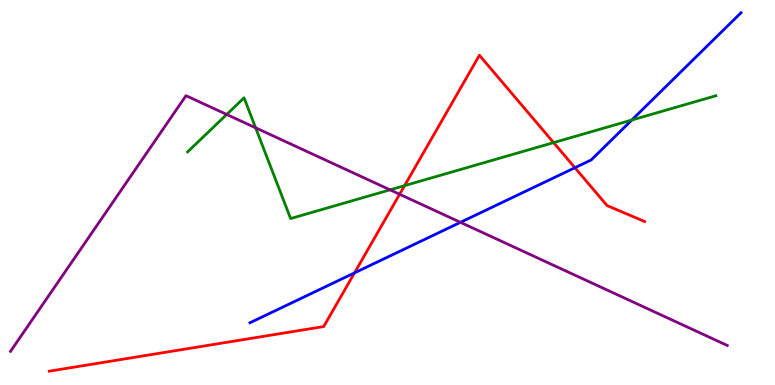[{'lines': ['blue', 'red'], 'intersections': [{'x': 4.57, 'y': 2.91}, {'x': 7.42, 'y': 5.64}]}, {'lines': ['green', 'red'], 'intersections': [{'x': 5.22, 'y': 5.18}, {'x': 7.14, 'y': 6.3}]}, {'lines': ['purple', 'red'], 'intersections': [{'x': 5.16, 'y': 4.95}]}, {'lines': ['blue', 'green'], 'intersections': [{'x': 8.15, 'y': 6.88}]}, {'lines': ['blue', 'purple'], 'intersections': [{'x': 5.94, 'y': 4.22}]}, {'lines': ['green', 'purple'], 'intersections': [{'x': 2.93, 'y': 7.03}, {'x': 3.3, 'y': 6.68}, {'x': 5.03, 'y': 5.07}]}]